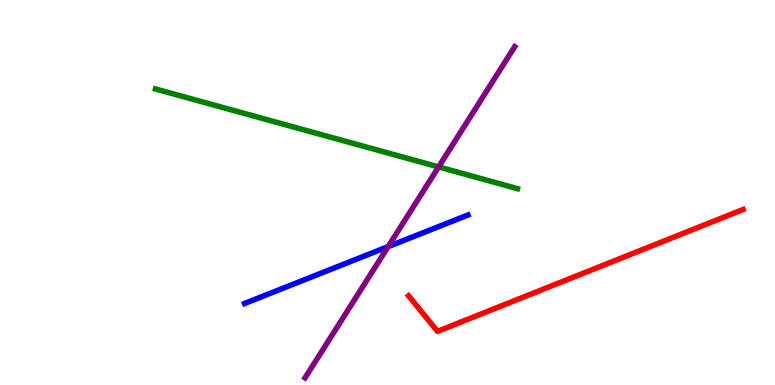[{'lines': ['blue', 'red'], 'intersections': []}, {'lines': ['green', 'red'], 'intersections': []}, {'lines': ['purple', 'red'], 'intersections': []}, {'lines': ['blue', 'green'], 'intersections': []}, {'lines': ['blue', 'purple'], 'intersections': [{'x': 5.01, 'y': 3.59}]}, {'lines': ['green', 'purple'], 'intersections': [{'x': 5.66, 'y': 5.66}]}]